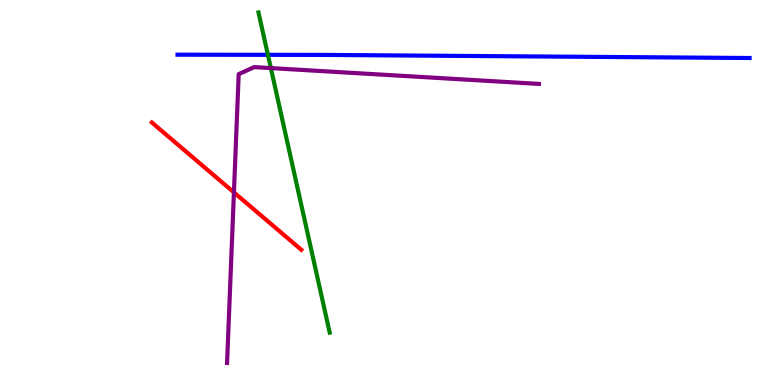[{'lines': ['blue', 'red'], 'intersections': []}, {'lines': ['green', 'red'], 'intersections': []}, {'lines': ['purple', 'red'], 'intersections': [{'x': 3.02, 'y': 5.0}]}, {'lines': ['blue', 'green'], 'intersections': [{'x': 3.46, 'y': 8.58}]}, {'lines': ['blue', 'purple'], 'intersections': []}, {'lines': ['green', 'purple'], 'intersections': [{'x': 3.49, 'y': 8.23}]}]